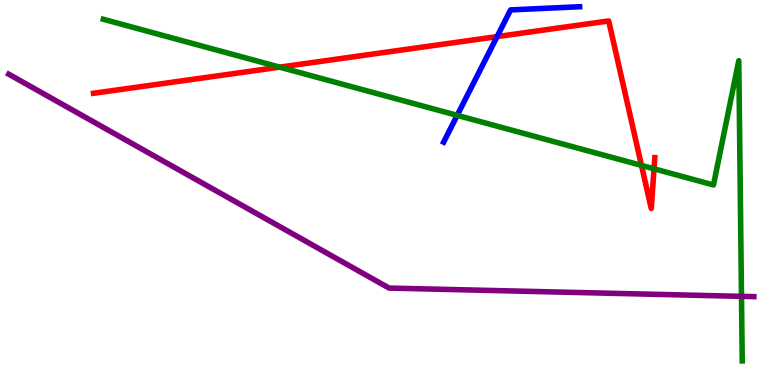[{'lines': ['blue', 'red'], 'intersections': [{'x': 6.41, 'y': 9.05}]}, {'lines': ['green', 'red'], 'intersections': [{'x': 3.61, 'y': 8.26}, {'x': 8.28, 'y': 5.7}, {'x': 8.44, 'y': 5.62}]}, {'lines': ['purple', 'red'], 'intersections': []}, {'lines': ['blue', 'green'], 'intersections': [{'x': 5.9, 'y': 7.0}]}, {'lines': ['blue', 'purple'], 'intersections': []}, {'lines': ['green', 'purple'], 'intersections': [{'x': 9.57, 'y': 2.3}]}]